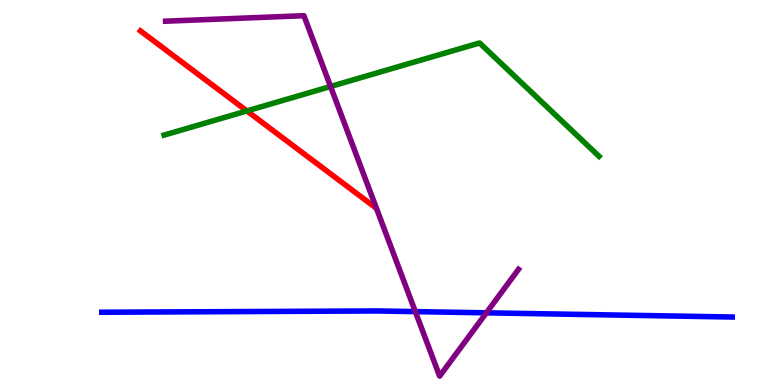[{'lines': ['blue', 'red'], 'intersections': []}, {'lines': ['green', 'red'], 'intersections': [{'x': 3.19, 'y': 7.12}]}, {'lines': ['purple', 'red'], 'intersections': []}, {'lines': ['blue', 'green'], 'intersections': []}, {'lines': ['blue', 'purple'], 'intersections': [{'x': 5.36, 'y': 1.91}, {'x': 6.28, 'y': 1.87}]}, {'lines': ['green', 'purple'], 'intersections': [{'x': 4.27, 'y': 7.75}]}]